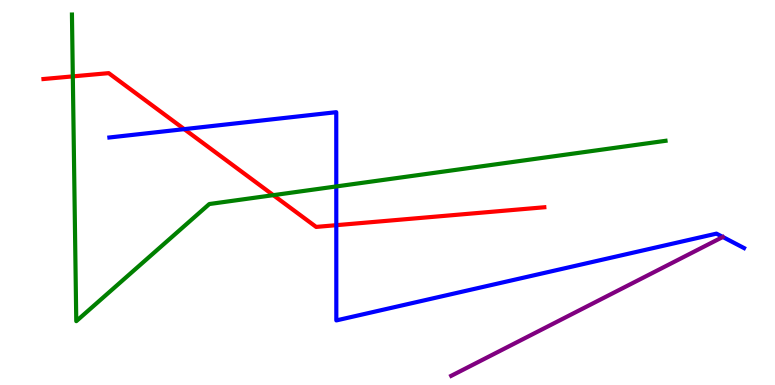[{'lines': ['blue', 'red'], 'intersections': [{'x': 2.38, 'y': 6.65}, {'x': 4.34, 'y': 4.15}]}, {'lines': ['green', 'red'], 'intersections': [{'x': 0.94, 'y': 8.02}, {'x': 3.53, 'y': 4.93}]}, {'lines': ['purple', 'red'], 'intersections': []}, {'lines': ['blue', 'green'], 'intersections': [{'x': 4.34, 'y': 5.16}]}, {'lines': ['blue', 'purple'], 'intersections': []}, {'lines': ['green', 'purple'], 'intersections': []}]